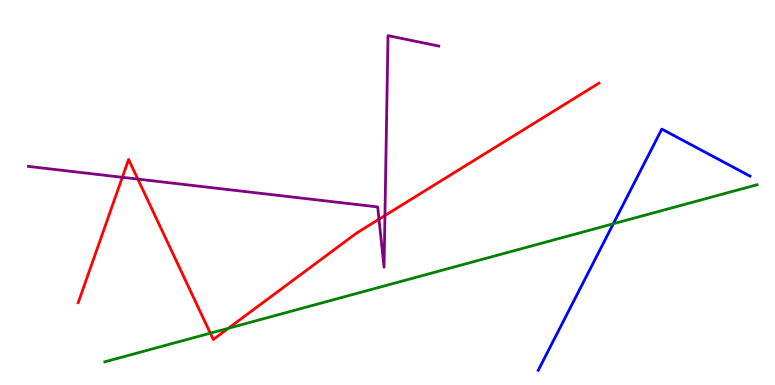[{'lines': ['blue', 'red'], 'intersections': []}, {'lines': ['green', 'red'], 'intersections': [{'x': 2.71, 'y': 1.35}, {'x': 2.95, 'y': 1.47}]}, {'lines': ['purple', 'red'], 'intersections': [{'x': 1.58, 'y': 5.39}, {'x': 1.78, 'y': 5.35}, {'x': 4.89, 'y': 4.31}, {'x': 4.97, 'y': 4.4}]}, {'lines': ['blue', 'green'], 'intersections': [{'x': 7.91, 'y': 4.19}]}, {'lines': ['blue', 'purple'], 'intersections': []}, {'lines': ['green', 'purple'], 'intersections': []}]